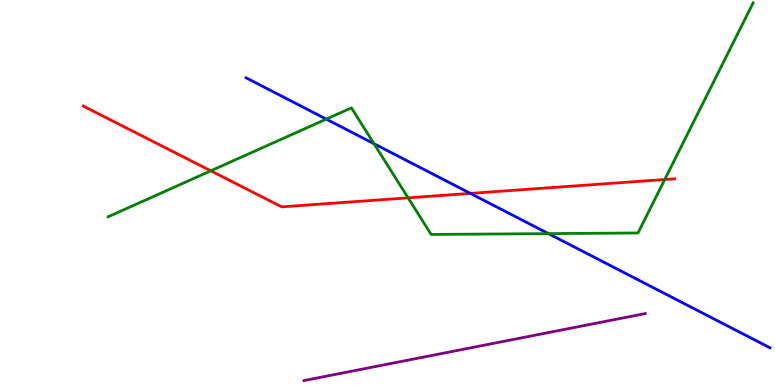[{'lines': ['blue', 'red'], 'intersections': [{'x': 6.07, 'y': 4.98}]}, {'lines': ['green', 'red'], 'intersections': [{'x': 2.72, 'y': 5.56}, {'x': 5.27, 'y': 4.86}, {'x': 8.58, 'y': 5.34}]}, {'lines': ['purple', 'red'], 'intersections': []}, {'lines': ['blue', 'green'], 'intersections': [{'x': 4.21, 'y': 6.91}, {'x': 4.83, 'y': 6.27}, {'x': 7.08, 'y': 3.93}]}, {'lines': ['blue', 'purple'], 'intersections': []}, {'lines': ['green', 'purple'], 'intersections': []}]